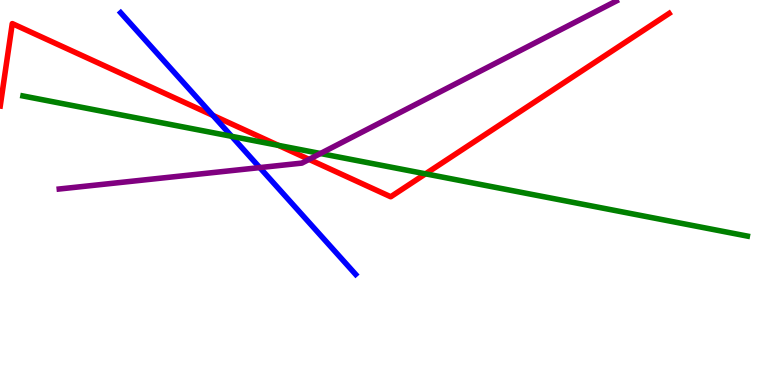[{'lines': ['blue', 'red'], 'intersections': [{'x': 2.75, 'y': 7.0}]}, {'lines': ['green', 'red'], 'intersections': [{'x': 3.59, 'y': 6.22}, {'x': 5.49, 'y': 5.48}]}, {'lines': ['purple', 'red'], 'intersections': [{'x': 3.99, 'y': 5.86}]}, {'lines': ['blue', 'green'], 'intersections': [{'x': 2.99, 'y': 6.46}]}, {'lines': ['blue', 'purple'], 'intersections': [{'x': 3.35, 'y': 5.65}]}, {'lines': ['green', 'purple'], 'intersections': [{'x': 4.14, 'y': 6.01}]}]